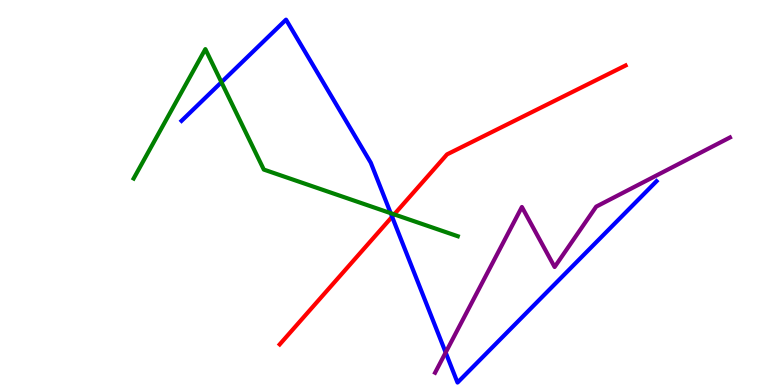[{'lines': ['blue', 'red'], 'intersections': [{'x': 5.06, 'y': 4.37}]}, {'lines': ['green', 'red'], 'intersections': [{'x': 5.09, 'y': 4.43}]}, {'lines': ['purple', 'red'], 'intersections': []}, {'lines': ['blue', 'green'], 'intersections': [{'x': 2.86, 'y': 7.86}, {'x': 5.04, 'y': 4.46}]}, {'lines': ['blue', 'purple'], 'intersections': [{'x': 5.75, 'y': 0.844}]}, {'lines': ['green', 'purple'], 'intersections': []}]